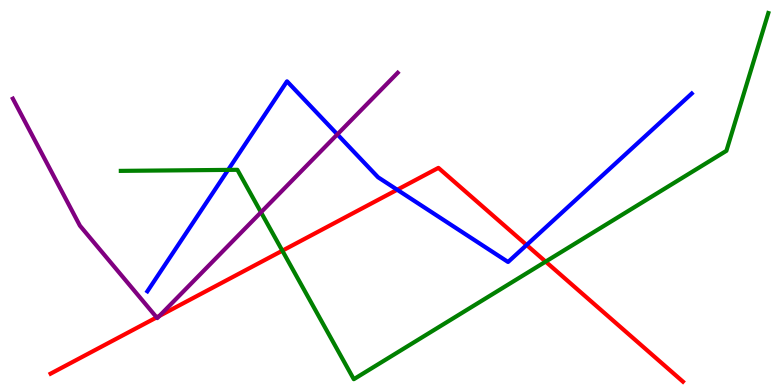[{'lines': ['blue', 'red'], 'intersections': [{'x': 5.13, 'y': 5.07}, {'x': 6.8, 'y': 3.64}]}, {'lines': ['green', 'red'], 'intersections': [{'x': 3.64, 'y': 3.49}, {'x': 7.04, 'y': 3.2}]}, {'lines': ['purple', 'red'], 'intersections': [{'x': 2.02, 'y': 1.76}, {'x': 2.06, 'y': 1.79}]}, {'lines': ['blue', 'green'], 'intersections': [{'x': 2.94, 'y': 5.59}]}, {'lines': ['blue', 'purple'], 'intersections': [{'x': 4.35, 'y': 6.51}]}, {'lines': ['green', 'purple'], 'intersections': [{'x': 3.37, 'y': 4.49}]}]